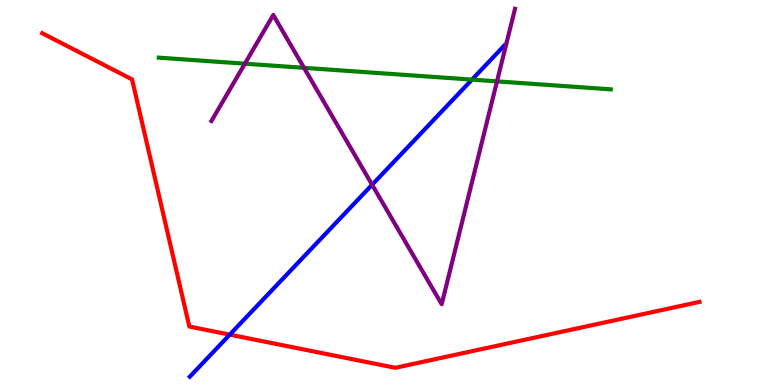[{'lines': ['blue', 'red'], 'intersections': [{'x': 2.96, 'y': 1.31}]}, {'lines': ['green', 'red'], 'intersections': []}, {'lines': ['purple', 'red'], 'intersections': []}, {'lines': ['blue', 'green'], 'intersections': [{'x': 6.09, 'y': 7.93}]}, {'lines': ['blue', 'purple'], 'intersections': [{'x': 4.8, 'y': 5.2}]}, {'lines': ['green', 'purple'], 'intersections': [{'x': 3.16, 'y': 8.35}, {'x': 3.92, 'y': 8.24}, {'x': 6.41, 'y': 7.89}]}]